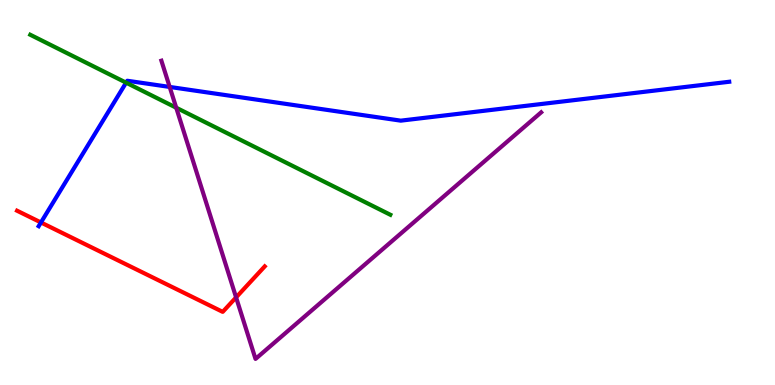[{'lines': ['blue', 'red'], 'intersections': [{'x': 0.528, 'y': 4.22}]}, {'lines': ['green', 'red'], 'intersections': []}, {'lines': ['purple', 'red'], 'intersections': [{'x': 3.05, 'y': 2.28}]}, {'lines': ['blue', 'green'], 'intersections': [{'x': 1.63, 'y': 7.85}]}, {'lines': ['blue', 'purple'], 'intersections': [{'x': 2.19, 'y': 7.74}]}, {'lines': ['green', 'purple'], 'intersections': [{'x': 2.27, 'y': 7.2}]}]